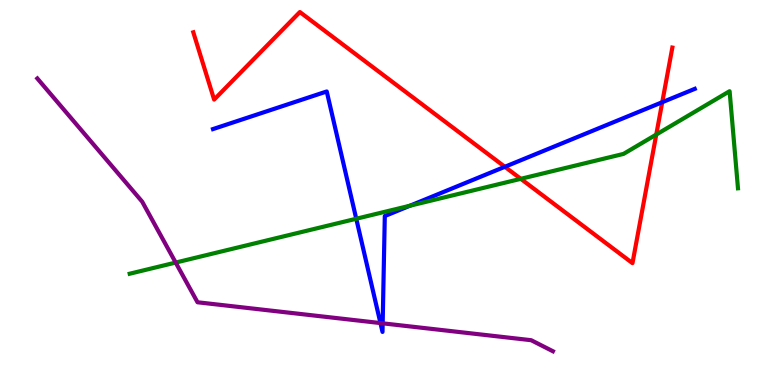[{'lines': ['blue', 'red'], 'intersections': [{'x': 6.51, 'y': 5.67}, {'x': 8.55, 'y': 7.35}]}, {'lines': ['green', 'red'], 'intersections': [{'x': 6.72, 'y': 5.36}, {'x': 8.47, 'y': 6.51}]}, {'lines': ['purple', 'red'], 'intersections': []}, {'lines': ['blue', 'green'], 'intersections': [{'x': 4.6, 'y': 4.32}, {'x': 5.29, 'y': 4.66}]}, {'lines': ['blue', 'purple'], 'intersections': [{'x': 4.91, 'y': 1.61}, {'x': 4.94, 'y': 1.6}]}, {'lines': ['green', 'purple'], 'intersections': [{'x': 2.27, 'y': 3.18}]}]